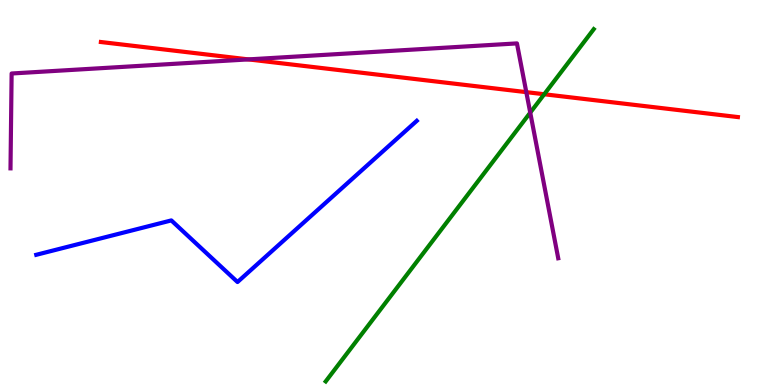[{'lines': ['blue', 'red'], 'intersections': []}, {'lines': ['green', 'red'], 'intersections': [{'x': 7.02, 'y': 7.55}]}, {'lines': ['purple', 'red'], 'intersections': [{'x': 3.21, 'y': 8.46}, {'x': 6.79, 'y': 7.61}]}, {'lines': ['blue', 'green'], 'intersections': []}, {'lines': ['blue', 'purple'], 'intersections': []}, {'lines': ['green', 'purple'], 'intersections': [{'x': 6.84, 'y': 7.07}]}]